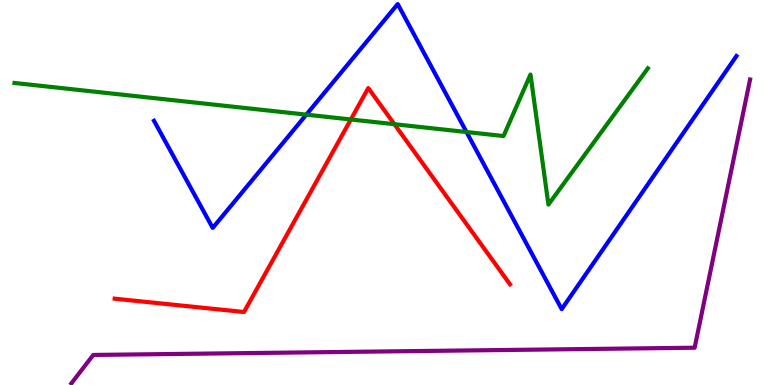[{'lines': ['blue', 'red'], 'intersections': []}, {'lines': ['green', 'red'], 'intersections': [{'x': 4.53, 'y': 6.9}, {'x': 5.09, 'y': 6.77}]}, {'lines': ['purple', 'red'], 'intersections': []}, {'lines': ['blue', 'green'], 'intersections': [{'x': 3.95, 'y': 7.02}, {'x': 6.02, 'y': 6.57}]}, {'lines': ['blue', 'purple'], 'intersections': []}, {'lines': ['green', 'purple'], 'intersections': []}]